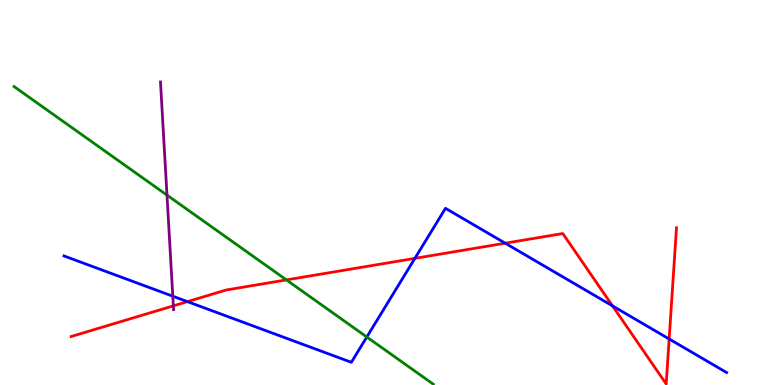[{'lines': ['blue', 'red'], 'intersections': [{'x': 2.42, 'y': 2.17}, {'x': 5.35, 'y': 3.29}, {'x': 6.52, 'y': 3.68}, {'x': 7.9, 'y': 2.05}, {'x': 8.63, 'y': 1.2}]}, {'lines': ['green', 'red'], 'intersections': [{'x': 3.7, 'y': 2.73}]}, {'lines': ['purple', 'red'], 'intersections': [{'x': 2.24, 'y': 2.06}]}, {'lines': ['blue', 'green'], 'intersections': [{'x': 4.73, 'y': 1.25}]}, {'lines': ['blue', 'purple'], 'intersections': [{'x': 2.23, 'y': 2.31}]}, {'lines': ['green', 'purple'], 'intersections': [{'x': 2.15, 'y': 4.93}]}]